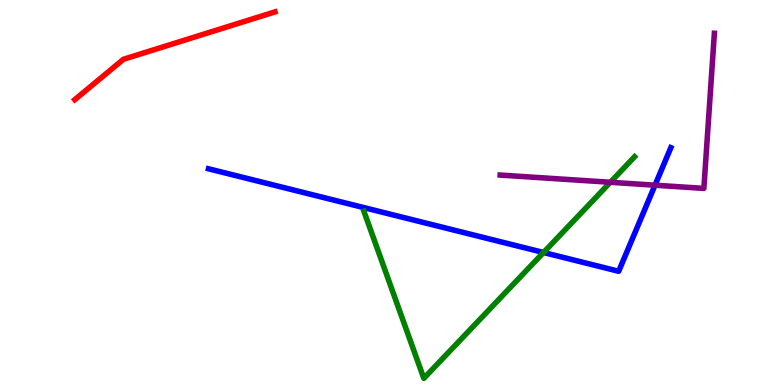[{'lines': ['blue', 'red'], 'intersections': []}, {'lines': ['green', 'red'], 'intersections': []}, {'lines': ['purple', 'red'], 'intersections': []}, {'lines': ['blue', 'green'], 'intersections': [{'x': 7.01, 'y': 3.44}]}, {'lines': ['blue', 'purple'], 'intersections': [{'x': 8.45, 'y': 5.19}]}, {'lines': ['green', 'purple'], 'intersections': [{'x': 7.88, 'y': 5.27}]}]